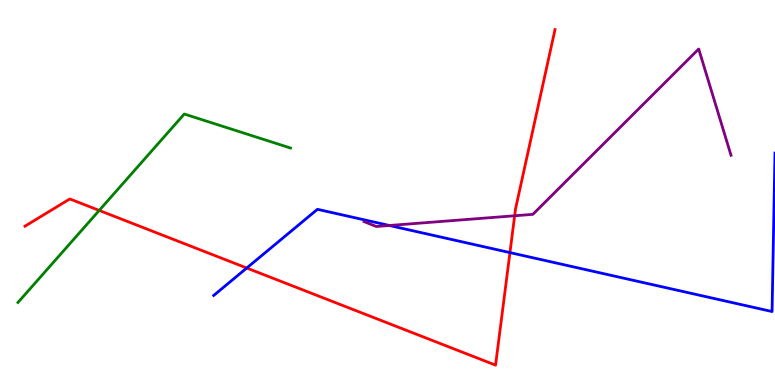[{'lines': ['blue', 'red'], 'intersections': [{'x': 3.18, 'y': 3.04}, {'x': 6.58, 'y': 3.44}]}, {'lines': ['green', 'red'], 'intersections': [{'x': 1.28, 'y': 4.53}]}, {'lines': ['purple', 'red'], 'intersections': [{'x': 6.64, 'y': 4.4}]}, {'lines': ['blue', 'green'], 'intersections': []}, {'lines': ['blue', 'purple'], 'intersections': [{'x': 5.02, 'y': 4.14}]}, {'lines': ['green', 'purple'], 'intersections': []}]